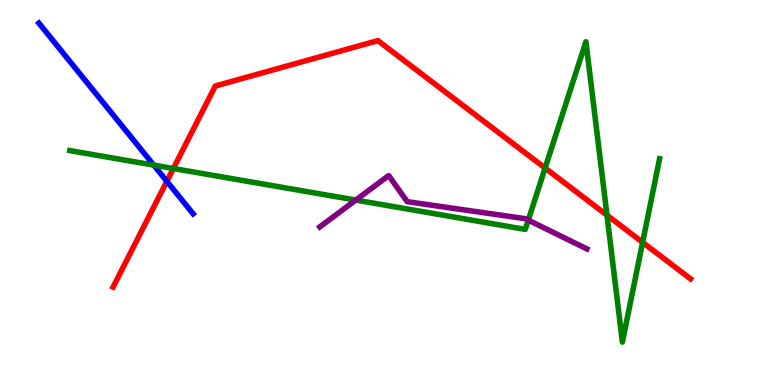[{'lines': ['blue', 'red'], 'intersections': [{'x': 2.15, 'y': 5.29}]}, {'lines': ['green', 'red'], 'intersections': [{'x': 2.24, 'y': 5.62}, {'x': 7.03, 'y': 5.64}, {'x': 7.83, 'y': 4.41}, {'x': 8.29, 'y': 3.7}]}, {'lines': ['purple', 'red'], 'intersections': []}, {'lines': ['blue', 'green'], 'intersections': [{'x': 1.98, 'y': 5.71}]}, {'lines': ['blue', 'purple'], 'intersections': []}, {'lines': ['green', 'purple'], 'intersections': [{'x': 4.59, 'y': 4.8}, {'x': 6.82, 'y': 4.28}]}]